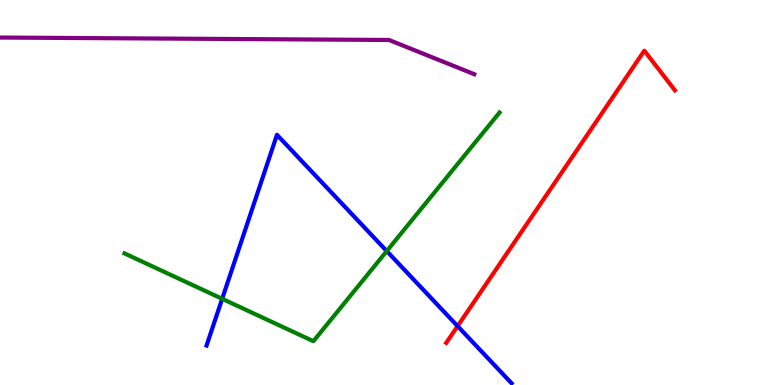[{'lines': ['blue', 'red'], 'intersections': [{'x': 5.9, 'y': 1.53}]}, {'lines': ['green', 'red'], 'intersections': []}, {'lines': ['purple', 'red'], 'intersections': []}, {'lines': ['blue', 'green'], 'intersections': [{'x': 2.87, 'y': 2.24}, {'x': 4.99, 'y': 3.48}]}, {'lines': ['blue', 'purple'], 'intersections': []}, {'lines': ['green', 'purple'], 'intersections': []}]